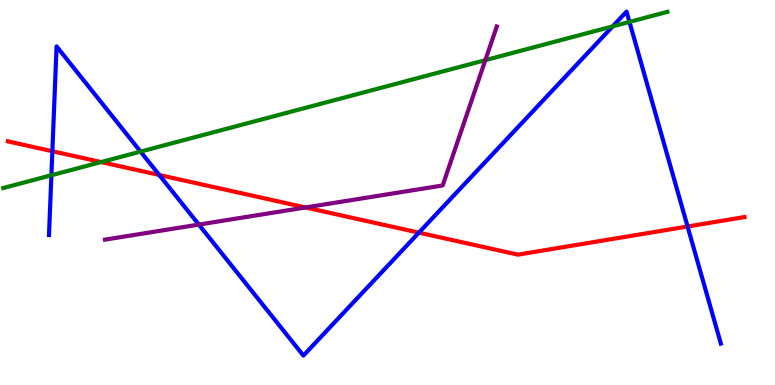[{'lines': ['blue', 'red'], 'intersections': [{'x': 0.676, 'y': 6.07}, {'x': 2.05, 'y': 5.46}, {'x': 5.4, 'y': 3.96}, {'x': 8.87, 'y': 4.12}]}, {'lines': ['green', 'red'], 'intersections': [{'x': 1.3, 'y': 5.79}]}, {'lines': ['purple', 'red'], 'intersections': [{'x': 3.94, 'y': 4.61}]}, {'lines': ['blue', 'green'], 'intersections': [{'x': 0.663, 'y': 5.45}, {'x': 1.81, 'y': 6.06}, {'x': 7.91, 'y': 9.32}, {'x': 8.12, 'y': 9.43}]}, {'lines': ['blue', 'purple'], 'intersections': [{'x': 2.57, 'y': 4.17}]}, {'lines': ['green', 'purple'], 'intersections': [{'x': 6.26, 'y': 8.44}]}]